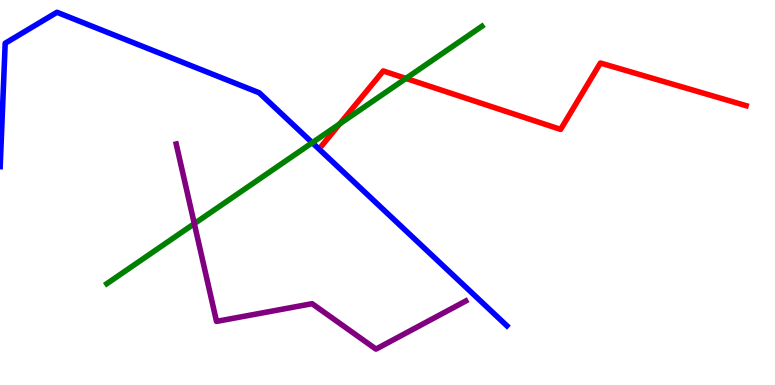[{'lines': ['blue', 'red'], 'intersections': []}, {'lines': ['green', 'red'], 'intersections': [{'x': 4.38, 'y': 6.78}, {'x': 5.24, 'y': 7.96}]}, {'lines': ['purple', 'red'], 'intersections': []}, {'lines': ['blue', 'green'], 'intersections': [{'x': 4.03, 'y': 6.29}]}, {'lines': ['blue', 'purple'], 'intersections': []}, {'lines': ['green', 'purple'], 'intersections': [{'x': 2.51, 'y': 4.19}]}]